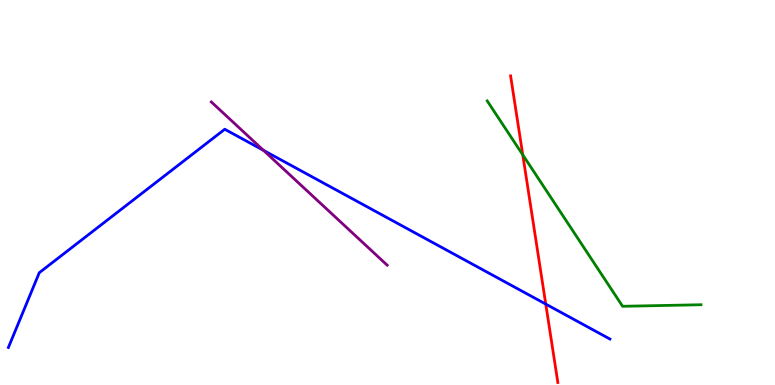[{'lines': ['blue', 'red'], 'intersections': [{'x': 7.04, 'y': 2.1}]}, {'lines': ['green', 'red'], 'intersections': [{'x': 6.75, 'y': 5.98}]}, {'lines': ['purple', 'red'], 'intersections': []}, {'lines': ['blue', 'green'], 'intersections': []}, {'lines': ['blue', 'purple'], 'intersections': [{'x': 3.4, 'y': 6.1}]}, {'lines': ['green', 'purple'], 'intersections': []}]